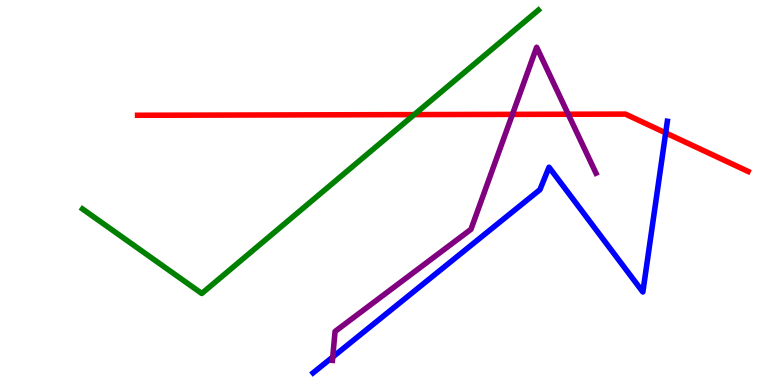[{'lines': ['blue', 'red'], 'intersections': [{'x': 8.59, 'y': 6.55}]}, {'lines': ['green', 'red'], 'intersections': [{'x': 5.35, 'y': 7.02}]}, {'lines': ['purple', 'red'], 'intersections': [{'x': 6.61, 'y': 7.03}, {'x': 7.33, 'y': 7.03}]}, {'lines': ['blue', 'green'], 'intersections': []}, {'lines': ['blue', 'purple'], 'intersections': [{'x': 4.29, 'y': 0.727}]}, {'lines': ['green', 'purple'], 'intersections': []}]